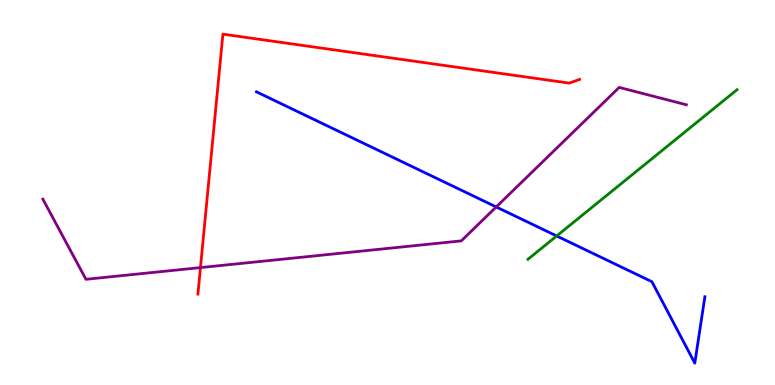[{'lines': ['blue', 'red'], 'intersections': []}, {'lines': ['green', 'red'], 'intersections': []}, {'lines': ['purple', 'red'], 'intersections': [{'x': 2.59, 'y': 3.05}]}, {'lines': ['blue', 'green'], 'intersections': [{'x': 7.18, 'y': 3.87}]}, {'lines': ['blue', 'purple'], 'intersections': [{'x': 6.4, 'y': 4.62}]}, {'lines': ['green', 'purple'], 'intersections': []}]